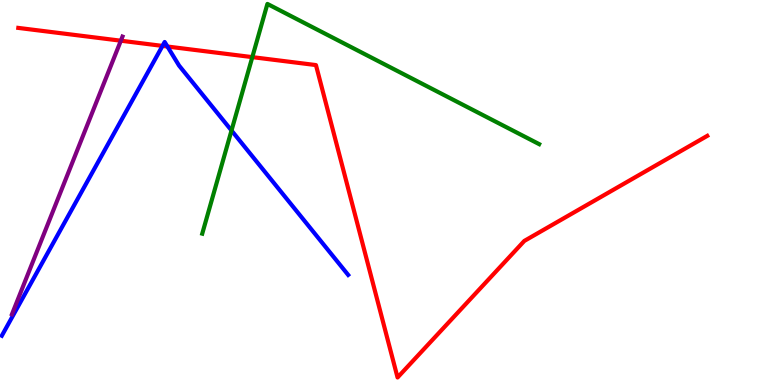[{'lines': ['blue', 'red'], 'intersections': [{'x': 2.1, 'y': 8.81}, {'x': 2.16, 'y': 8.79}]}, {'lines': ['green', 'red'], 'intersections': [{'x': 3.26, 'y': 8.52}]}, {'lines': ['purple', 'red'], 'intersections': [{'x': 1.56, 'y': 8.94}]}, {'lines': ['blue', 'green'], 'intersections': [{'x': 2.99, 'y': 6.61}]}, {'lines': ['blue', 'purple'], 'intersections': []}, {'lines': ['green', 'purple'], 'intersections': []}]